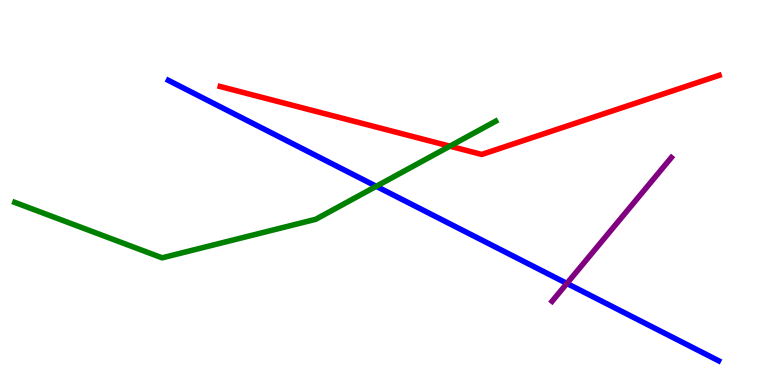[{'lines': ['blue', 'red'], 'intersections': []}, {'lines': ['green', 'red'], 'intersections': [{'x': 5.8, 'y': 6.2}]}, {'lines': ['purple', 'red'], 'intersections': []}, {'lines': ['blue', 'green'], 'intersections': [{'x': 4.85, 'y': 5.16}]}, {'lines': ['blue', 'purple'], 'intersections': [{'x': 7.31, 'y': 2.64}]}, {'lines': ['green', 'purple'], 'intersections': []}]